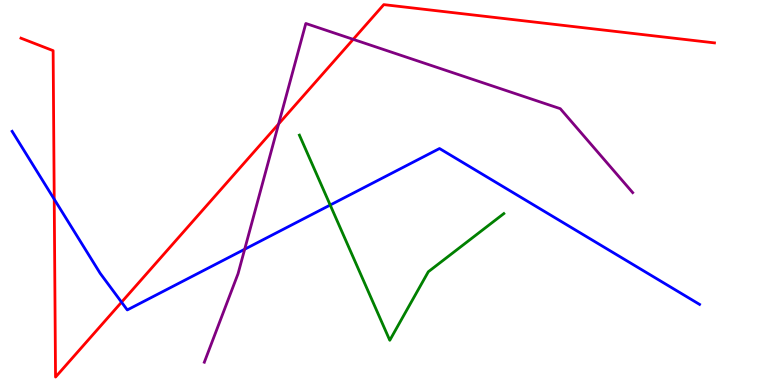[{'lines': ['blue', 'red'], 'intersections': [{'x': 0.7, 'y': 4.83}, {'x': 1.57, 'y': 2.15}]}, {'lines': ['green', 'red'], 'intersections': []}, {'lines': ['purple', 'red'], 'intersections': [{'x': 3.59, 'y': 6.78}, {'x': 4.56, 'y': 8.98}]}, {'lines': ['blue', 'green'], 'intersections': [{'x': 4.26, 'y': 4.67}]}, {'lines': ['blue', 'purple'], 'intersections': [{'x': 3.16, 'y': 3.53}]}, {'lines': ['green', 'purple'], 'intersections': []}]